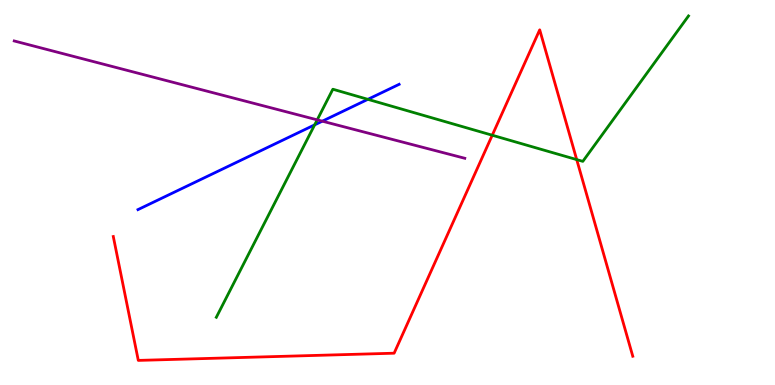[{'lines': ['blue', 'red'], 'intersections': []}, {'lines': ['green', 'red'], 'intersections': [{'x': 6.35, 'y': 6.49}, {'x': 7.44, 'y': 5.85}]}, {'lines': ['purple', 'red'], 'intersections': []}, {'lines': ['blue', 'green'], 'intersections': [{'x': 4.06, 'y': 6.76}, {'x': 4.75, 'y': 7.42}]}, {'lines': ['blue', 'purple'], 'intersections': [{'x': 4.16, 'y': 6.85}]}, {'lines': ['green', 'purple'], 'intersections': [{'x': 4.09, 'y': 6.89}]}]